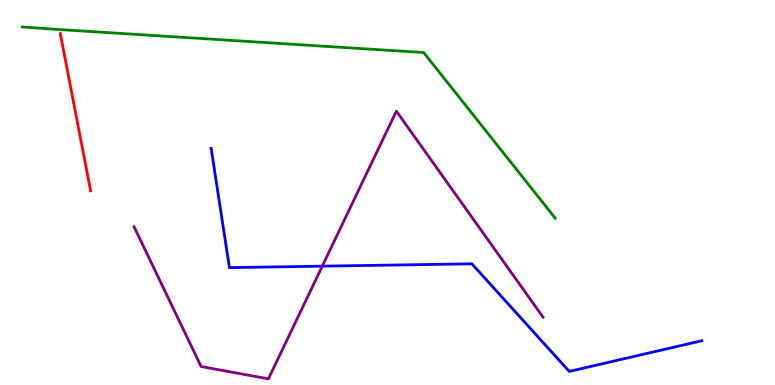[{'lines': ['blue', 'red'], 'intersections': []}, {'lines': ['green', 'red'], 'intersections': []}, {'lines': ['purple', 'red'], 'intersections': []}, {'lines': ['blue', 'green'], 'intersections': []}, {'lines': ['blue', 'purple'], 'intersections': [{'x': 4.16, 'y': 3.09}]}, {'lines': ['green', 'purple'], 'intersections': []}]